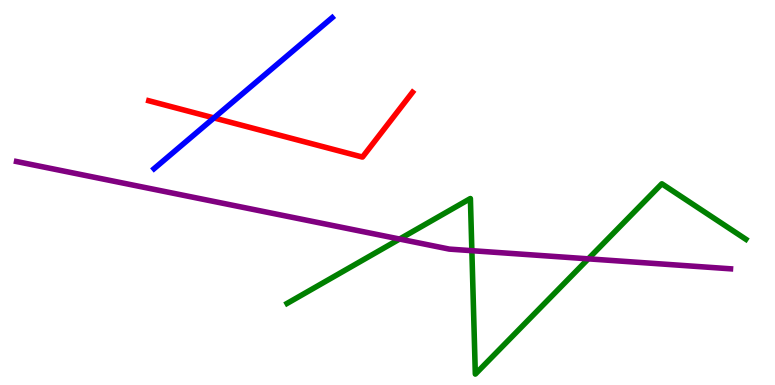[{'lines': ['blue', 'red'], 'intersections': [{'x': 2.76, 'y': 6.94}]}, {'lines': ['green', 'red'], 'intersections': []}, {'lines': ['purple', 'red'], 'intersections': []}, {'lines': ['blue', 'green'], 'intersections': []}, {'lines': ['blue', 'purple'], 'intersections': []}, {'lines': ['green', 'purple'], 'intersections': [{'x': 5.16, 'y': 3.79}, {'x': 6.09, 'y': 3.49}, {'x': 7.59, 'y': 3.28}]}]